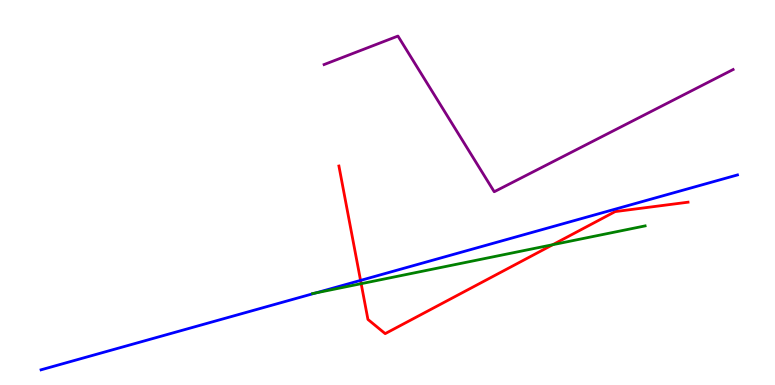[{'lines': ['blue', 'red'], 'intersections': [{'x': 4.65, 'y': 2.72}]}, {'lines': ['green', 'red'], 'intersections': [{'x': 4.66, 'y': 2.63}, {'x': 7.13, 'y': 3.64}]}, {'lines': ['purple', 'red'], 'intersections': []}, {'lines': ['blue', 'green'], 'intersections': [{'x': 4.08, 'y': 2.39}]}, {'lines': ['blue', 'purple'], 'intersections': []}, {'lines': ['green', 'purple'], 'intersections': []}]